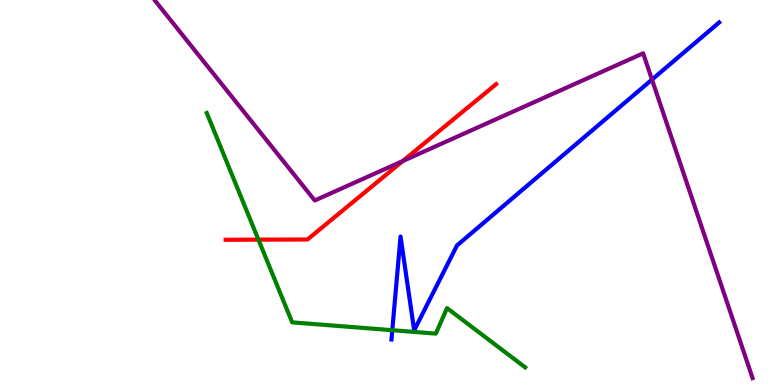[{'lines': ['blue', 'red'], 'intersections': []}, {'lines': ['green', 'red'], 'intersections': [{'x': 3.33, 'y': 3.78}]}, {'lines': ['purple', 'red'], 'intersections': [{'x': 5.2, 'y': 5.82}]}, {'lines': ['blue', 'green'], 'intersections': [{'x': 5.06, 'y': 1.42}]}, {'lines': ['blue', 'purple'], 'intersections': [{'x': 8.41, 'y': 7.93}]}, {'lines': ['green', 'purple'], 'intersections': []}]